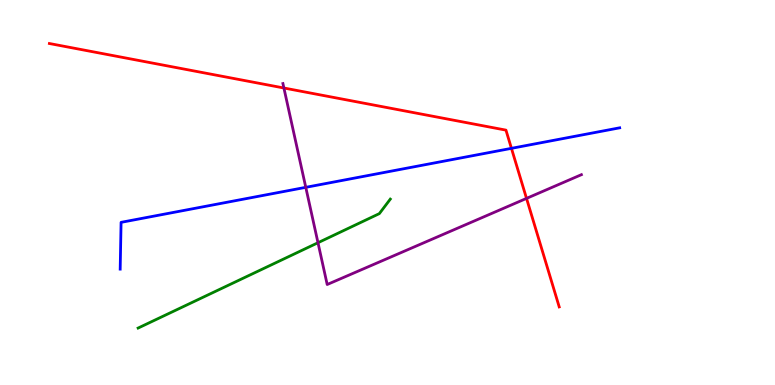[{'lines': ['blue', 'red'], 'intersections': [{'x': 6.6, 'y': 6.15}]}, {'lines': ['green', 'red'], 'intersections': []}, {'lines': ['purple', 'red'], 'intersections': [{'x': 3.66, 'y': 7.71}, {'x': 6.79, 'y': 4.85}]}, {'lines': ['blue', 'green'], 'intersections': []}, {'lines': ['blue', 'purple'], 'intersections': [{'x': 3.95, 'y': 5.13}]}, {'lines': ['green', 'purple'], 'intersections': [{'x': 4.1, 'y': 3.7}]}]